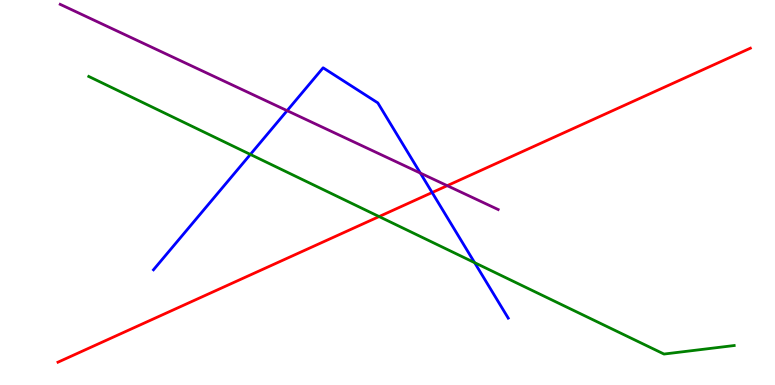[{'lines': ['blue', 'red'], 'intersections': [{'x': 5.58, 'y': 5.0}]}, {'lines': ['green', 'red'], 'intersections': [{'x': 4.89, 'y': 4.37}]}, {'lines': ['purple', 'red'], 'intersections': [{'x': 5.77, 'y': 5.18}]}, {'lines': ['blue', 'green'], 'intersections': [{'x': 3.23, 'y': 5.99}, {'x': 6.12, 'y': 3.18}]}, {'lines': ['blue', 'purple'], 'intersections': [{'x': 3.7, 'y': 7.13}, {'x': 5.42, 'y': 5.5}]}, {'lines': ['green', 'purple'], 'intersections': []}]